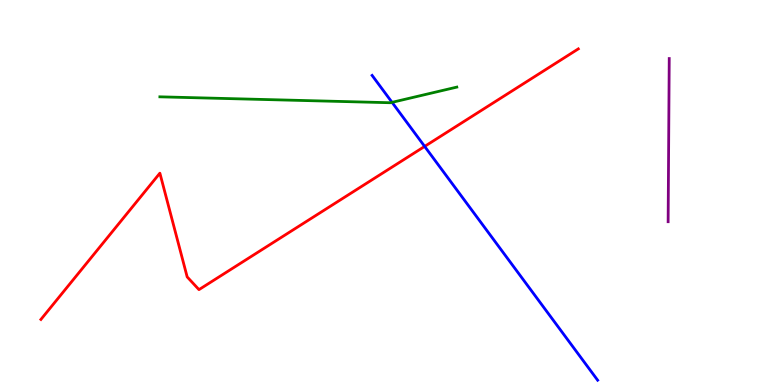[{'lines': ['blue', 'red'], 'intersections': [{'x': 5.48, 'y': 6.2}]}, {'lines': ['green', 'red'], 'intersections': []}, {'lines': ['purple', 'red'], 'intersections': []}, {'lines': ['blue', 'green'], 'intersections': [{'x': 5.06, 'y': 7.34}]}, {'lines': ['blue', 'purple'], 'intersections': []}, {'lines': ['green', 'purple'], 'intersections': []}]